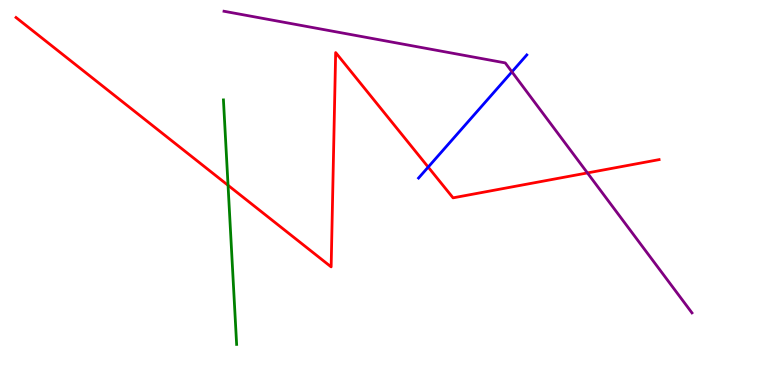[{'lines': ['blue', 'red'], 'intersections': [{'x': 5.53, 'y': 5.66}]}, {'lines': ['green', 'red'], 'intersections': [{'x': 2.94, 'y': 5.19}]}, {'lines': ['purple', 'red'], 'intersections': [{'x': 7.58, 'y': 5.51}]}, {'lines': ['blue', 'green'], 'intersections': []}, {'lines': ['blue', 'purple'], 'intersections': [{'x': 6.61, 'y': 8.13}]}, {'lines': ['green', 'purple'], 'intersections': []}]